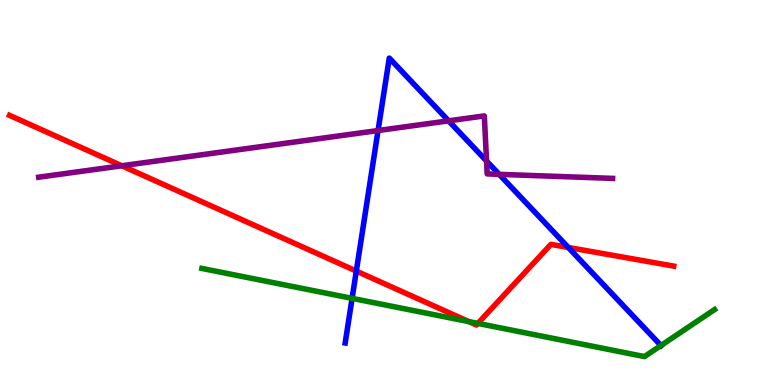[{'lines': ['blue', 'red'], 'intersections': [{'x': 4.6, 'y': 2.96}, {'x': 7.33, 'y': 3.57}]}, {'lines': ['green', 'red'], 'intersections': [{'x': 6.05, 'y': 1.65}, {'x': 6.17, 'y': 1.6}]}, {'lines': ['purple', 'red'], 'intersections': [{'x': 1.57, 'y': 5.69}]}, {'lines': ['blue', 'green'], 'intersections': [{'x': 4.54, 'y': 2.25}, {'x': 8.53, 'y': 1.03}]}, {'lines': ['blue', 'purple'], 'intersections': [{'x': 4.88, 'y': 6.61}, {'x': 5.79, 'y': 6.86}, {'x': 6.28, 'y': 5.82}, {'x': 6.44, 'y': 5.47}]}, {'lines': ['green', 'purple'], 'intersections': []}]